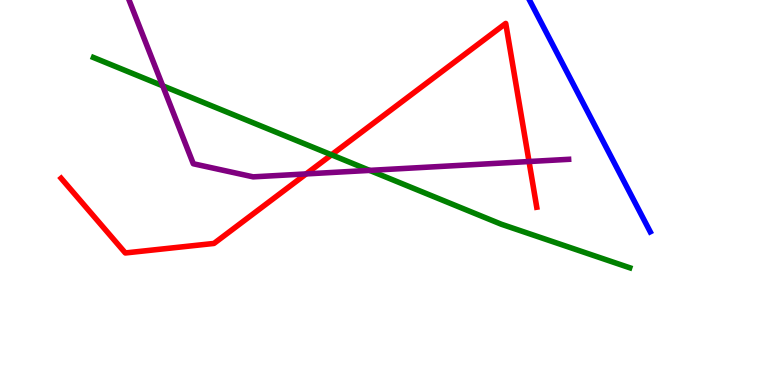[{'lines': ['blue', 'red'], 'intersections': []}, {'lines': ['green', 'red'], 'intersections': [{'x': 4.28, 'y': 5.98}]}, {'lines': ['purple', 'red'], 'intersections': [{'x': 3.95, 'y': 5.48}, {'x': 6.83, 'y': 5.8}]}, {'lines': ['blue', 'green'], 'intersections': []}, {'lines': ['blue', 'purple'], 'intersections': []}, {'lines': ['green', 'purple'], 'intersections': [{'x': 2.1, 'y': 7.77}, {'x': 4.77, 'y': 5.57}]}]